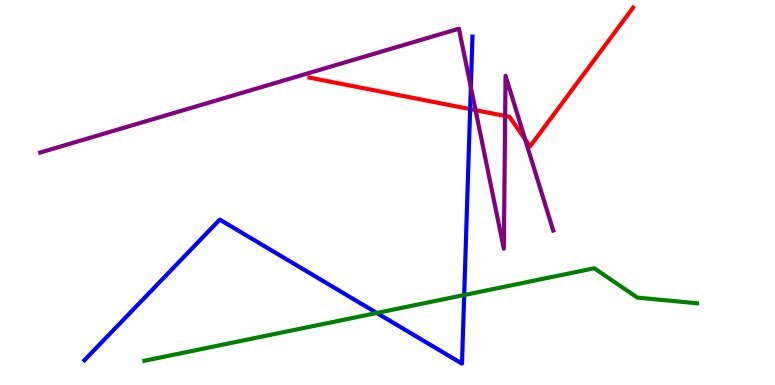[{'lines': ['blue', 'red'], 'intersections': [{'x': 6.07, 'y': 7.17}]}, {'lines': ['green', 'red'], 'intersections': []}, {'lines': ['purple', 'red'], 'intersections': [{'x': 6.14, 'y': 7.14}, {'x': 6.52, 'y': 6.99}, {'x': 6.78, 'y': 6.38}]}, {'lines': ['blue', 'green'], 'intersections': [{'x': 4.86, 'y': 1.87}, {'x': 5.99, 'y': 2.34}]}, {'lines': ['blue', 'purple'], 'intersections': [{'x': 6.08, 'y': 7.74}]}, {'lines': ['green', 'purple'], 'intersections': []}]